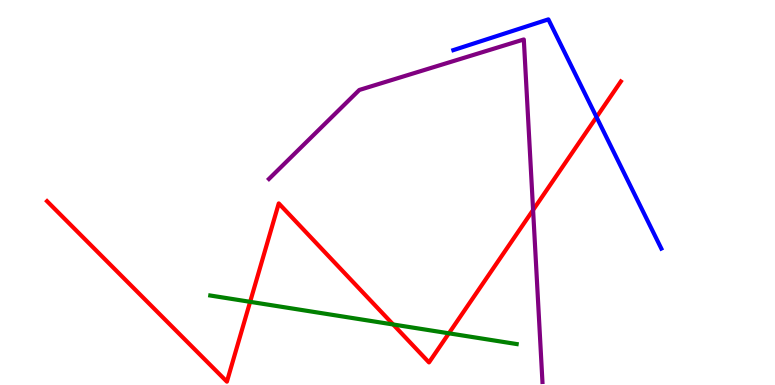[{'lines': ['blue', 'red'], 'intersections': [{'x': 7.7, 'y': 6.96}]}, {'lines': ['green', 'red'], 'intersections': [{'x': 3.23, 'y': 2.16}, {'x': 5.07, 'y': 1.57}, {'x': 5.79, 'y': 1.34}]}, {'lines': ['purple', 'red'], 'intersections': [{'x': 6.88, 'y': 4.55}]}, {'lines': ['blue', 'green'], 'intersections': []}, {'lines': ['blue', 'purple'], 'intersections': []}, {'lines': ['green', 'purple'], 'intersections': []}]